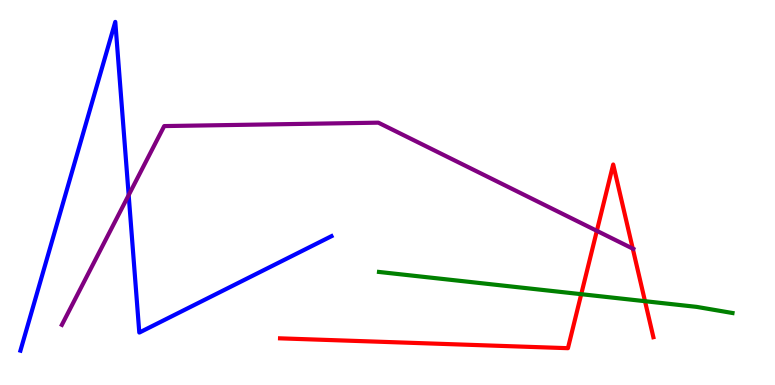[{'lines': ['blue', 'red'], 'intersections': []}, {'lines': ['green', 'red'], 'intersections': [{'x': 7.5, 'y': 2.36}, {'x': 8.32, 'y': 2.18}]}, {'lines': ['purple', 'red'], 'intersections': [{'x': 7.7, 'y': 4.0}, {'x': 8.16, 'y': 3.54}]}, {'lines': ['blue', 'green'], 'intersections': []}, {'lines': ['blue', 'purple'], 'intersections': [{'x': 1.66, 'y': 4.93}]}, {'lines': ['green', 'purple'], 'intersections': []}]